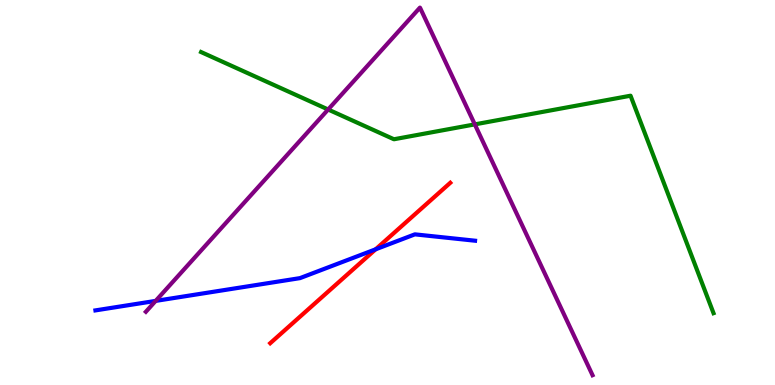[{'lines': ['blue', 'red'], 'intersections': [{'x': 4.85, 'y': 3.52}]}, {'lines': ['green', 'red'], 'intersections': []}, {'lines': ['purple', 'red'], 'intersections': []}, {'lines': ['blue', 'green'], 'intersections': []}, {'lines': ['blue', 'purple'], 'intersections': [{'x': 2.01, 'y': 2.18}]}, {'lines': ['green', 'purple'], 'intersections': [{'x': 4.23, 'y': 7.16}, {'x': 6.13, 'y': 6.77}]}]